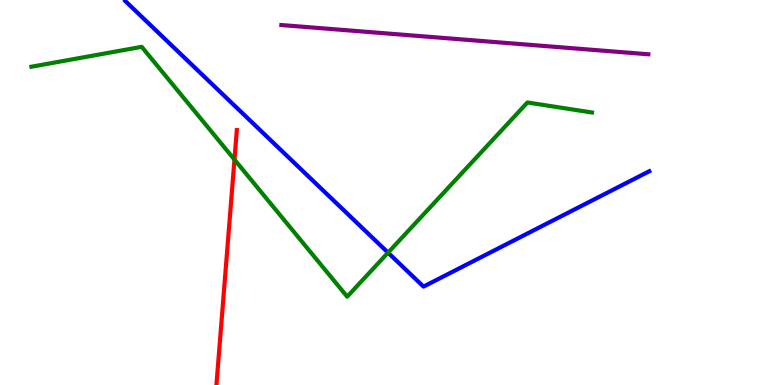[{'lines': ['blue', 'red'], 'intersections': []}, {'lines': ['green', 'red'], 'intersections': [{'x': 3.03, 'y': 5.85}]}, {'lines': ['purple', 'red'], 'intersections': []}, {'lines': ['blue', 'green'], 'intersections': [{'x': 5.01, 'y': 3.44}]}, {'lines': ['blue', 'purple'], 'intersections': []}, {'lines': ['green', 'purple'], 'intersections': []}]